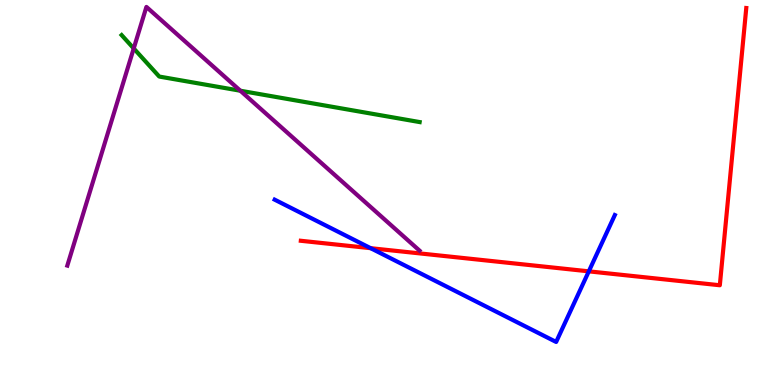[{'lines': ['blue', 'red'], 'intersections': [{'x': 4.78, 'y': 3.55}, {'x': 7.6, 'y': 2.95}]}, {'lines': ['green', 'red'], 'intersections': []}, {'lines': ['purple', 'red'], 'intersections': []}, {'lines': ['blue', 'green'], 'intersections': []}, {'lines': ['blue', 'purple'], 'intersections': []}, {'lines': ['green', 'purple'], 'intersections': [{'x': 1.73, 'y': 8.74}, {'x': 3.1, 'y': 7.64}]}]